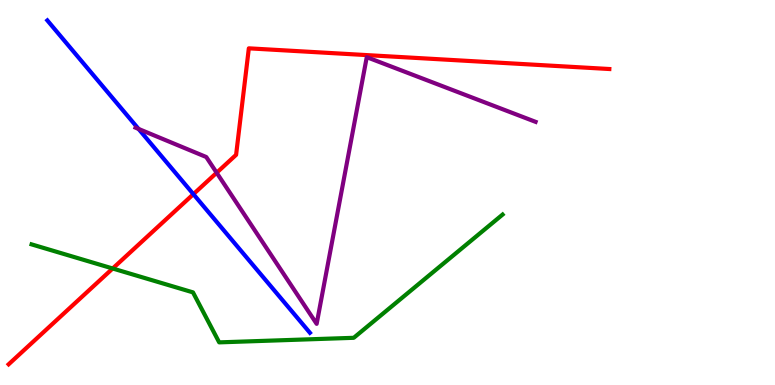[{'lines': ['blue', 'red'], 'intersections': [{'x': 2.5, 'y': 4.96}]}, {'lines': ['green', 'red'], 'intersections': [{'x': 1.45, 'y': 3.03}]}, {'lines': ['purple', 'red'], 'intersections': [{'x': 2.8, 'y': 5.51}]}, {'lines': ['blue', 'green'], 'intersections': []}, {'lines': ['blue', 'purple'], 'intersections': [{'x': 1.79, 'y': 6.65}]}, {'lines': ['green', 'purple'], 'intersections': []}]